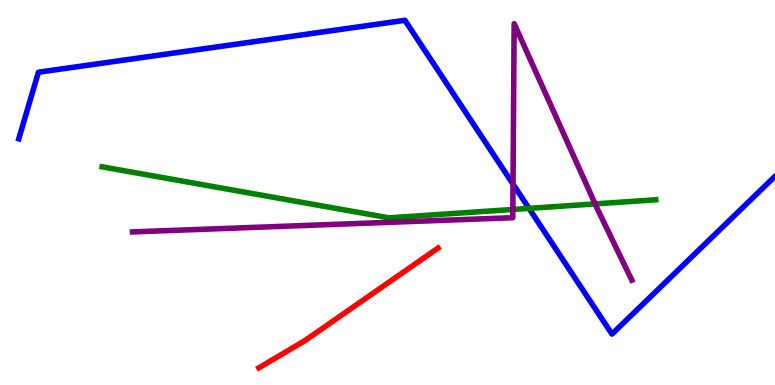[{'lines': ['blue', 'red'], 'intersections': []}, {'lines': ['green', 'red'], 'intersections': []}, {'lines': ['purple', 'red'], 'intersections': []}, {'lines': ['blue', 'green'], 'intersections': [{'x': 6.83, 'y': 4.59}]}, {'lines': ['blue', 'purple'], 'intersections': [{'x': 6.62, 'y': 5.22}]}, {'lines': ['green', 'purple'], 'intersections': [{'x': 6.62, 'y': 4.56}, {'x': 7.68, 'y': 4.7}]}]